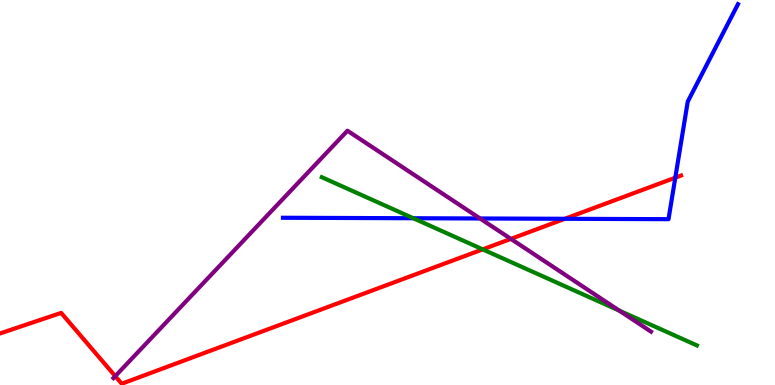[{'lines': ['blue', 'red'], 'intersections': [{'x': 7.29, 'y': 4.32}, {'x': 8.71, 'y': 5.38}]}, {'lines': ['green', 'red'], 'intersections': [{'x': 6.23, 'y': 3.52}]}, {'lines': ['purple', 'red'], 'intersections': [{'x': 1.49, 'y': 0.23}, {'x': 6.59, 'y': 3.8}]}, {'lines': ['blue', 'green'], 'intersections': [{'x': 5.33, 'y': 4.33}]}, {'lines': ['blue', 'purple'], 'intersections': [{'x': 6.19, 'y': 4.33}]}, {'lines': ['green', 'purple'], 'intersections': [{'x': 7.99, 'y': 1.93}]}]